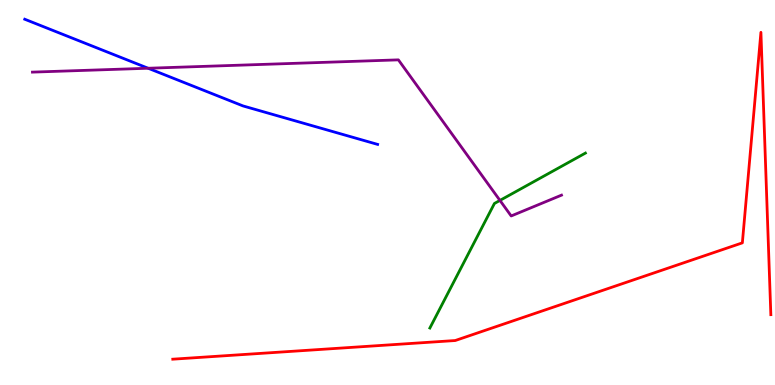[{'lines': ['blue', 'red'], 'intersections': []}, {'lines': ['green', 'red'], 'intersections': []}, {'lines': ['purple', 'red'], 'intersections': []}, {'lines': ['blue', 'green'], 'intersections': []}, {'lines': ['blue', 'purple'], 'intersections': [{'x': 1.91, 'y': 8.23}]}, {'lines': ['green', 'purple'], 'intersections': [{'x': 6.45, 'y': 4.79}]}]